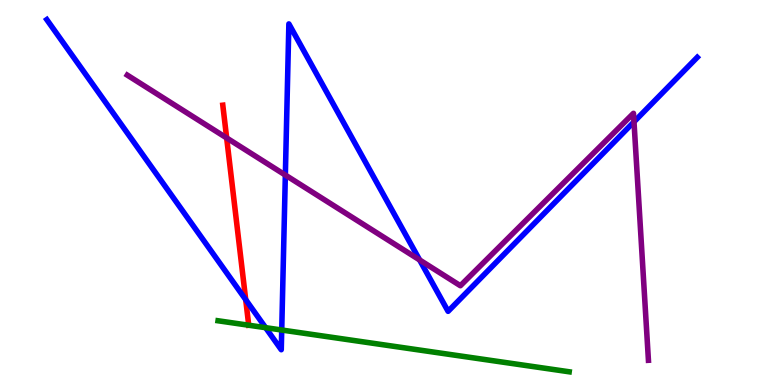[{'lines': ['blue', 'red'], 'intersections': [{'x': 3.17, 'y': 2.22}]}, {'lines': ['green', 'red'], 'intersections': [{'x': 3.21, 'y': 1.55}]}, {'lines': ['purple', 'red'], 'intersections': [{'x': 2.92, 'y': 6.42}]}, {'lines': ['blue', 'green'], 'intersections': [{'x': 3.43, 'y': 1.49}, {'x': 3.64, 'y': 1.43}]}, {'lines': ['blue', 'purple'], 'intersections': [{'x': 3.68, 'y': 5.45}, {'x': 5.41, 'y': 3.25}, {'x': 8.18, 'y': 6.84}]}, {'lines': ['green', 'purple'], 'intersections': []}]